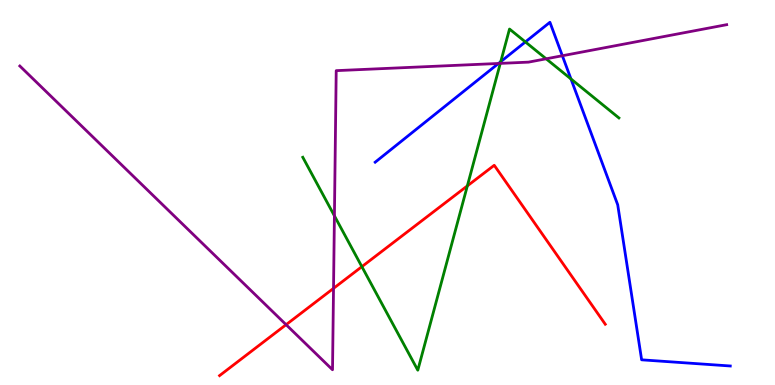[{'lines': ['blue', 'red'], 'intersections': []}, {'lines': ['green', 'red'], 'intersections': [{'x': 4.67, 'y': 3.07}, {'x': 6.03, 'y': 5.17}]}, {'lines': ['purple', 'red'], 'intersections': [{'x': 3.69, 'y': 1.57}, {'x': 4.3, 'y': 2.51}]}, {'lines': ['blue', 'green'], 'intersections': [{'x': 6.46, 'y': 8.4}, {'x': 6.78, 'y': 8.91}, {'x': 7.37, 'y': 7.95}]}, {'lines': ['blue', 'purple'], 'intersections': [{'x': 6.43, 'y': 8.35}, {'x': 7.26, 'y': 8.55}]}, {'lines': ['green', 'purple'], 'intersections': [{'x': 4.32, 'y': 4.39}, {'x': 6.46, 'y': 8.35}, {'x': 7.05, 'y': 8.47}]}]